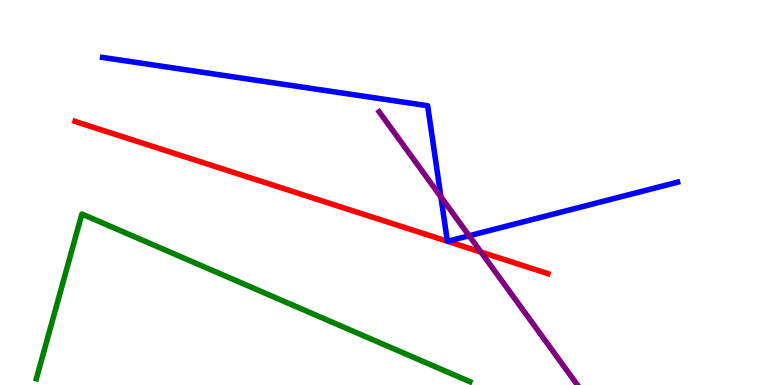[{'lines': ['blue', 'red'], 'intersections': [{'x': 5.77, 'y': 3.73}, {'x': 5.78, 'y': 3.73}]}, {'lines': ['green', 'red'], 'intersections': []}, {'lines': ['purple', 'red'], 'intersections': [{'x': 6.21, 'y': 3.45}]}, {'lines': ['blue', 'green'], 'intersections': []}, {'lines': ['blue', 'purple'], 'intersections': [{'x': 5.69, 'y': 4.89}, {'x': 6.05, 'y': 3.88}]}, {'lines': ['green', 'purple'], 'intersections': []}]